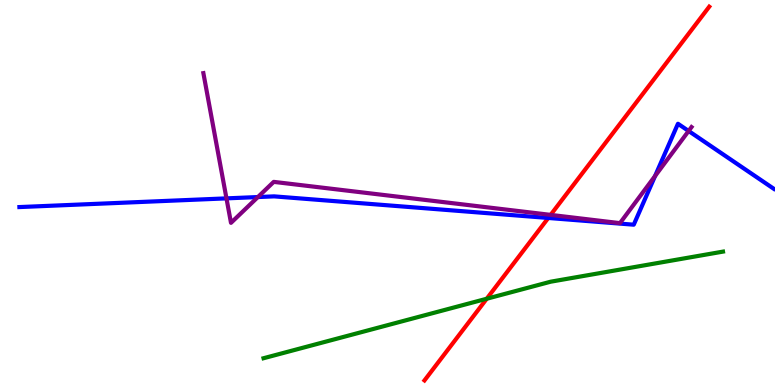[{'lines': ['blue', 'red'], 'intersections': [{'x': 7.07, 'y': 4.34}]}, {'lines': ['green', 'red'], 'intersections': [{'x': 6.28, 'y': 2.24}]}, {'lines': ['purple', 'red'], 'intersections': [{'x': 7.1, 'y': 4.42}]}, {'lines': ['blue', 'green'], 'intersections': []}, {'lines': ['blue', 'purple'], 'intersections': [{'x': 2.92, 'y': 4.85}, {'x': 3.33, 'y': 4.88}, {'x': 8.45, 'y': 5.43}, {'x': 8.89, 'y': 6.6}]}, {'lines': ['green', 'purple'], 'intersections': []}]